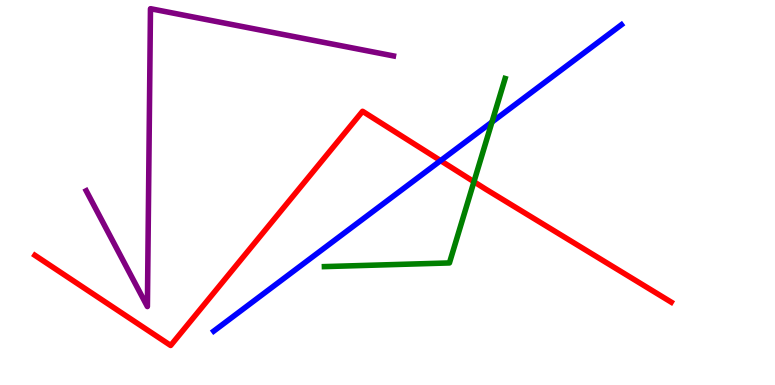[{'lines': ['blue', 'red'], 'intersections': [{'x': 5.69, 'y': 5.83}]}, {'lines': ['green', 'red'], 'intersections': [{'x': 6.12, 'y': 5.28}]}, {'lines': ['purple', 'red'], 'intersections': []}, {'lines': ['blue', 'green'], 'intersections': [{'x': 6.35, 'y': 6.83}]}, {'lines': ['blue', 'purple'], 'intersections': []}, {'lines': ['green', 'purple'], 'intersections': []}]